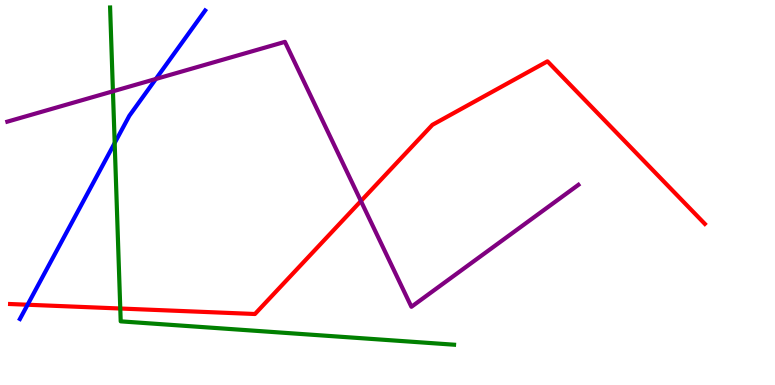[{'lines': ['blue', 'red'], 'intersections': [{'x': 0.356, 'y': 2.08}]}, {'lines': ['green', 'red'], 'intersections': [{'x': 1.55, 'y': 1.99}]}, {'lines': ['purple', 'red'], 'intersections': [{'x': 4.66, 'y': 4.78}]}, {'lines': ['blue', 'green'], 'intersections': [{'x': 1.48, 'y': 6.29}]}, {'lines': ['blue', 'purple'], 'intersections': [{'x': 2.01, 'y': 7.95}]}, {'lines': ['green', 'purple'], 'intersections': [{'x': 1.46, 'y': 7.63}]}]